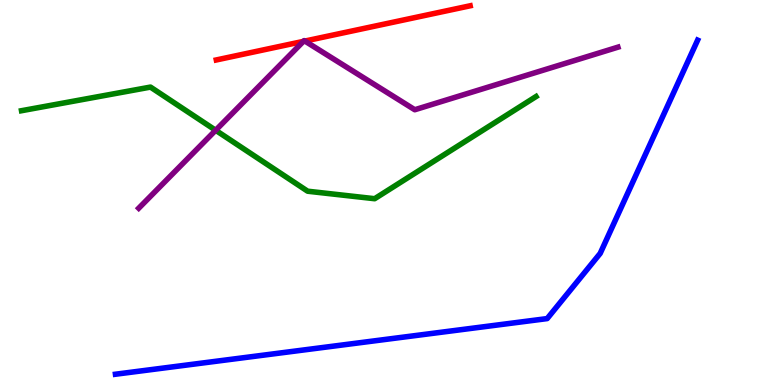[{'lines': ['blue', 'red'], 'intersections': []}, {'lines': ['green', 'red'], 'intersections': []}, {'lines': ['purple', 'red'], 'intersections': [{'x': 3.91, 'y': 8.93}, {'x': 3.93, 'y': 8.93}]}, {'lines': ['blue', 'green'], 'intersections': []}, {'lines': ['blue', 'purple'], 'intersections': []}, {'lines': ['green', 'purple'], 'intersections': [{'x': 2.78, 'y': 6.62}]}]